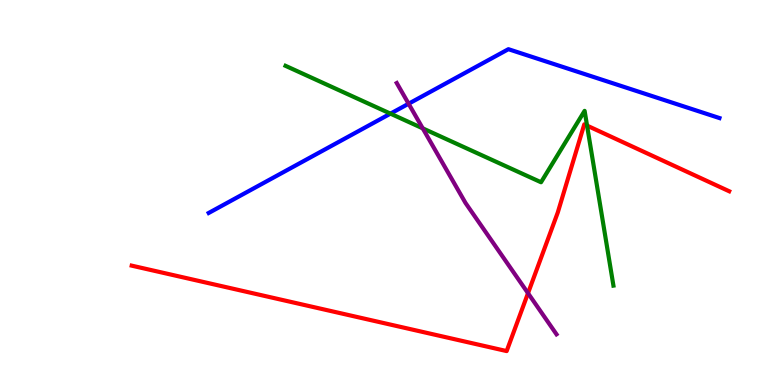[{'lines': ['blue', 'red'], 'intersections': []}, {'lines': ['green', 'red'], 'intersections': [{'x': 7.57, 'y': 6.74}]}, {'lines': ['purple', 'red'], 'intersections': [{'x': 6.81, 'y': 2.38}]}, {'lines': ['blue', 'green'], 'intersections': [{'x': 5.04, 'y': 7.05}]}, {'lines': ['blue', 'purple'], 'intersections': [{'x': 5.27, 'y': 7.31}]}, {'lines': ['green', 'purple'], 'intersections': [{'x': 5.45, 'y': 6.67}]}]